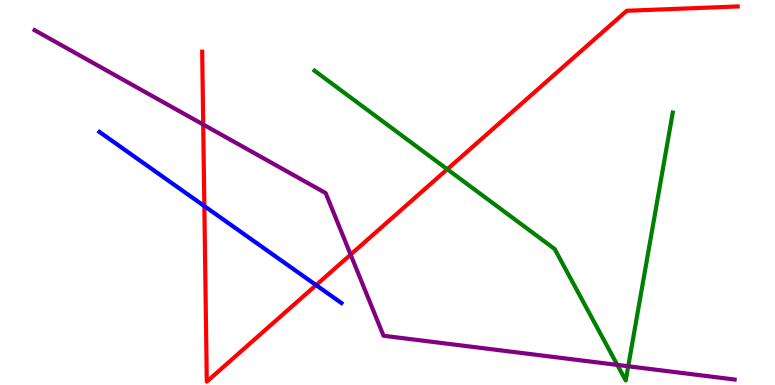[{'lines': ['blue', 'red'], 'intersections': [{'x': 2.64, 'y': 4.65}, {'x': 4.08, 'y': 2.59}]}, {'lines': ['green', 'red'], 'intersections': [{'x': 5.77, 'y': 5.6}]}, {'lines': ['purple', 'red'], 'intersections': [{'x': 2.62, 'y': 6.77}, {'x': 4.52, 'y': 3.39}]}, {'lines': ['blue', 'green'], 'intersections': []}, {'lines': ['blue', 'purple'], 'intersections': []}, {'lines': ['green', 'purple'], 'intersections': [{'x': 7.97, 'y': 0.522}, {'x': 8.11, 'y': 0.487}]}]